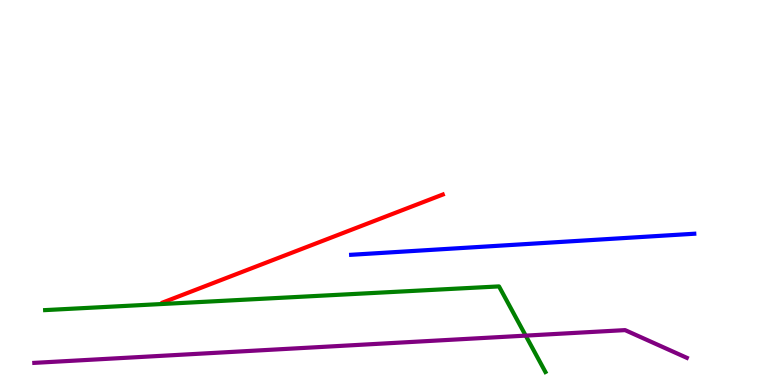[{'lines': ['blue', 'red'], 'intersections': []}, {'lines': ['green', 'red'], 'intersections': []}, {'lines': ['purple', 'red'], 'intersections': []}, {'lines': ['blue', 'green'], 'intersections': []}, {'lines': ['blue', 'purple'], 'intersections': []}, {'lines': ['green', 'purple'], 'intersections': [{'x': 6.78, 'y': 1.28}]}]